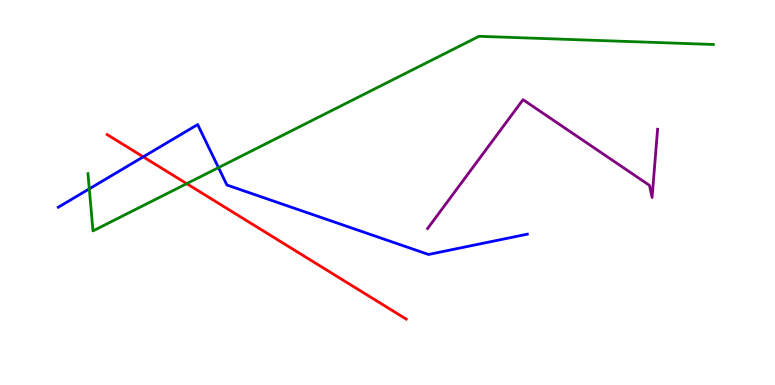[{'lines': ['blue', 'red'], 'intersections': [{'x': 1.85, 'y': 5.93}]}, {'lines': ['green', 'red'], 'intersections': [{'x': 2.41, 'y': 5.23}]}, {'lines': ['purple', 'red'], 'intersections': []}, {'lines': ['blue', 'green'], 'intersections': [{'x': 1.15, 'y': 5.09}, {'x': 2.82, 'y': 5.65}]}, {'lines': ['blue', 'purple'], 'intersections': []}, {'lines': ['green', 'purple'], 'intersections': []}]